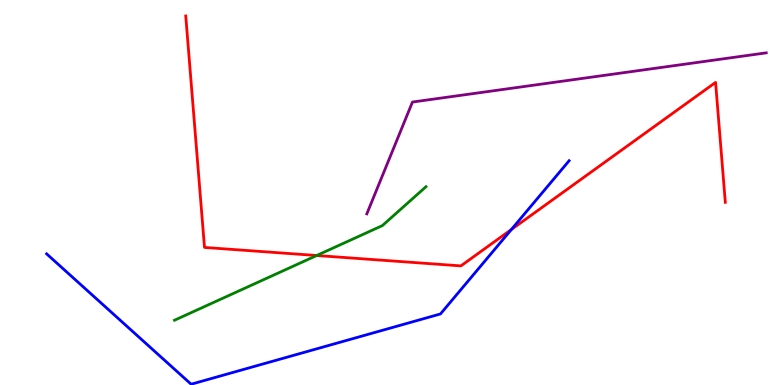[{'lines': ['blue', 'red'], 'intersections': [{'x': 6.6, 'y': 4.04}]}, {'lines': ['green', 'red'], 'intersections': [{'x': 4.09, 'y': 3.36}]}, {'lines': ['purple', 'red'], 'intersections': []}, {'lines': ['blue', 'green'], 'intersections': []}, {'lines': ['blue', 'purple'], 'intersections': []}, {'lines': ['green', 'purple'], 'intersections': []}]